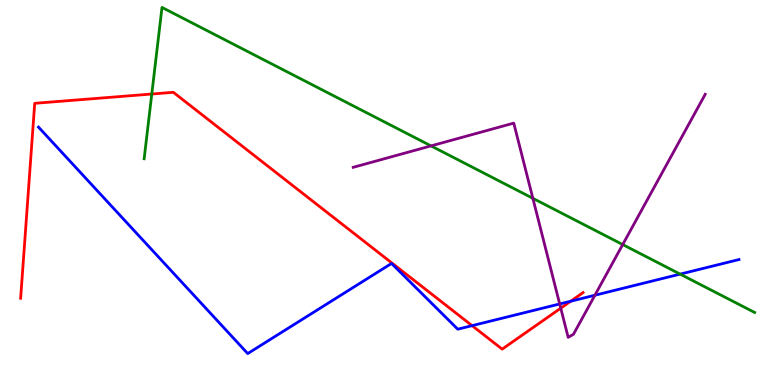[{'lines': ['blue', 'red'], 'intersections': [{'x': 6.09, 'y': 1.54}, {'x': 7.36, 'y': 2.18}]}, {'lines': ['green', 'red'], 'intersections': [{'x': 1.96, 'y': 7.56}]}, {'lines': ['purple', 'red'], 'intersections': [{'x': 7.24, 'y': 2.0}]}, {'lines': ['blue', 'green'], 'intersections': [{'x': 8.78, 'y': 2.88}]}, {'lines': ['blue', 'purple'], 'intersections': [{'x': 7.22, 'y': 2.11}, {'x': 7.68, 'y': 2.33}]}, {'lines': ['green', 'purple'], 'intersections': [{'x': 5.56, 'y': 6.21}, {'x': 6.88, 'y': 4.85}, {'x': 8.04, 'y': 3.65}]}]